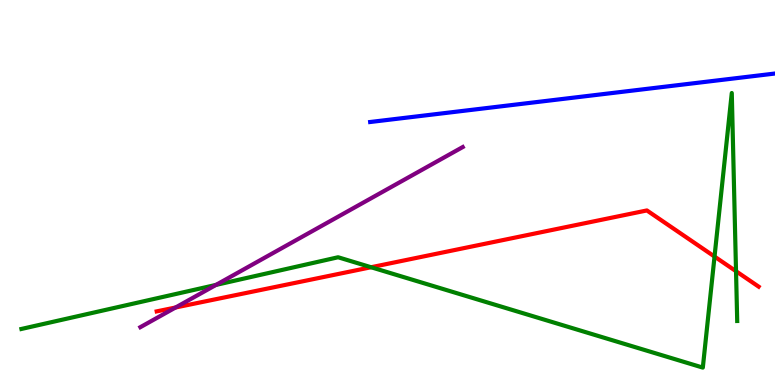[{'lines': ['blue', 'red'], 'intersections': []}, {'lines': ['green', 'red'], 'intersections': [{'x': 4.79, 'y': 3.06}, {'x': 9.22, 'y': 3.34}, {'x': 9.5, 'y': 2.96}]}, {'lines': ['purple', 'red'], 'intersections': [{'x': 2.27, 'y': 2.01}]}, {'lines': ['blue', 'green'], 'intersections': []}, {'lines': ['blue', 'purple'], 'intersections': []}, {'lines': ['green', 'purple'], 'intersections': [{'x': 2.79, 'y': 2.6}]}]